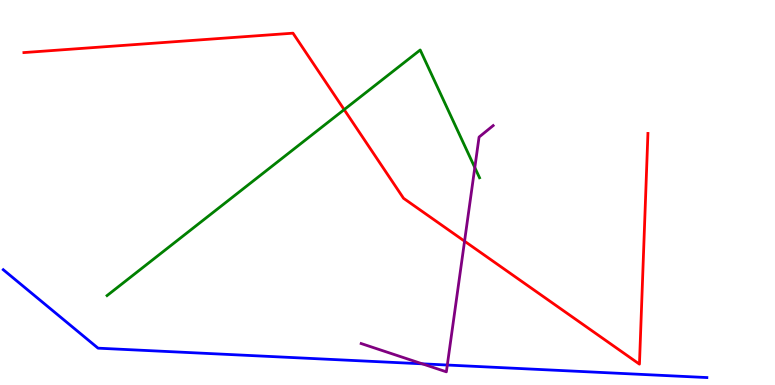[{'lines': ['blue', 'red'], 'intersections': []}, {'lines': ['green', 'red'], 'intersections': [{'x': 4.44, 'y': 7.15}]}, {'lines': ['purple', 'red'], 'intersections': [{'x': 5.99, 'y': 3.74}]}, {'lines': ['blue', 'green'], 'intersections': []}, {'lines': ['blue', 'purple'], 'intersections': [{'x': 5.45, 'y': 0.55}, {'x': 5.77, 'y': 0.519}]}, {'lines': ['green', 'purple'], 'intersections': [{'x': 6.13, 'y': 5.65}]}]